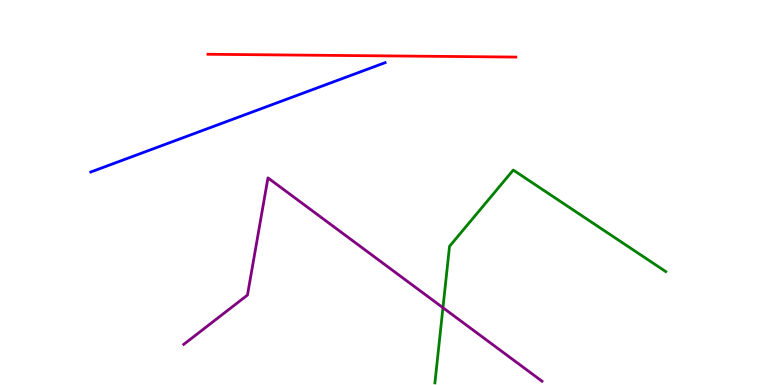[{'lines': ['blue', 'red'], 'intersections': []}, {'lines': ['green', 'red'], 'intersections': []}, {'lines': ['purple', 'red'], 'intersections': []}, {'lines': ['blue', 'green'], 'intersections': []}, {'lines': ['blue', 'purple'], 'intersections': []}, {'lines': ['green', 'purple'], 'intersections': [{'x': 5.72, 'y': 2.01}]}]